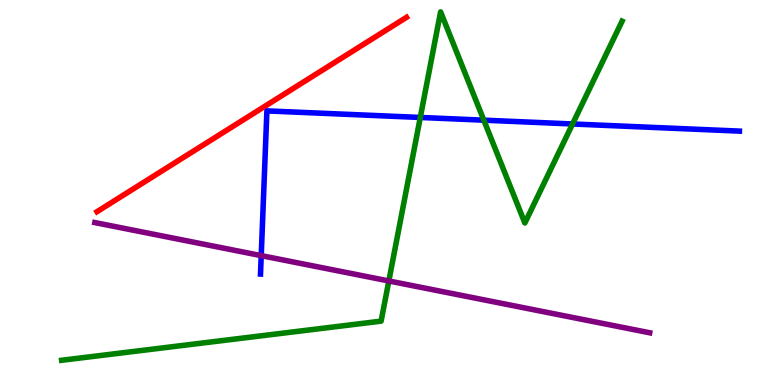[{'lines': ['blue', 'red'], 'intersections': []}, {'lines': ['green', 'red'], 'intersections': []}, {'lines': ['purple', 'red'], 'intersections': []}, {'lines': ['blue', 'green'], 'intersections': [{'x': 5.42, 'y': 6.95}, {'x': 6.24, 'y': 6.88}, {'x': 7.39, 'y': 6.78}]}, {'lines': ['blue', 'purple'], 'intersections': [{'x': 3.37, 'y': 3.36}]}, {'lines': ['green', 'purple'], 'intersections': [{'x': 5.02, 'y': 2.7}]}]